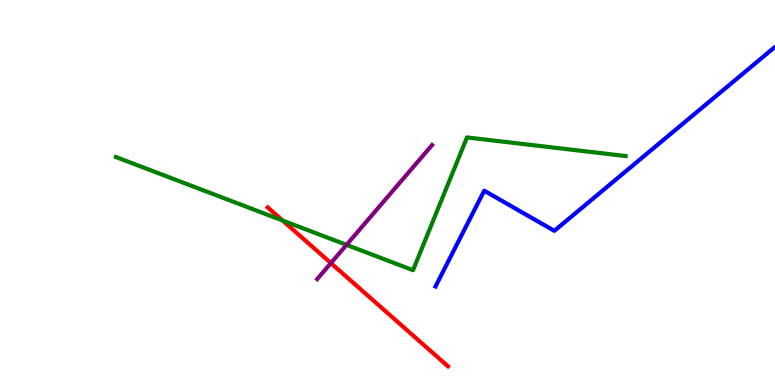[{'lines': ['blue', 'red'], 'intersections': []}, {'lines': ['green', 'red'], 'intersections': [{'x': 3.65, 'y': 4.27}]}, {'lines': ['purple', 'red'], 'intersections': [{'x': 4.27, 'y': 3.17}]}, {'lines': ['blue', 'green'], 'intersections': []}, {'lines': ['blue', 'purple'], 'intersections': []}, {'lines': ['green', 'purple'], 'intersections': [{'x': 4.47, 'y': 3.64}]}]